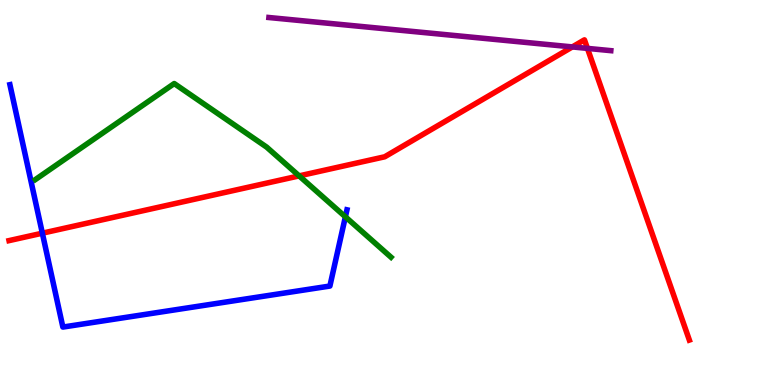[{'lines': ['blue', 'red'], 'intersections': [{'x': 0.547, 'y': 3.94}]}, {'lines': ['green', 'red'], 'intersections': [{'x': 3.86, 'y': 5.43}]}, {'lines': ['purple', 'red'], 'intersections': [{'x': 7.39, 'y': 8.78}, {'x': 7.58, 'y': 8.74}]}, {'lines': ['blue', 'green'], 'intersections': [{'x': 4.46, 'y': 4.37}]}, {'lines': ['blue', 'purple'], 'intersections': []}, {'lines': ['green', 'purple'], 'intersections': []}]